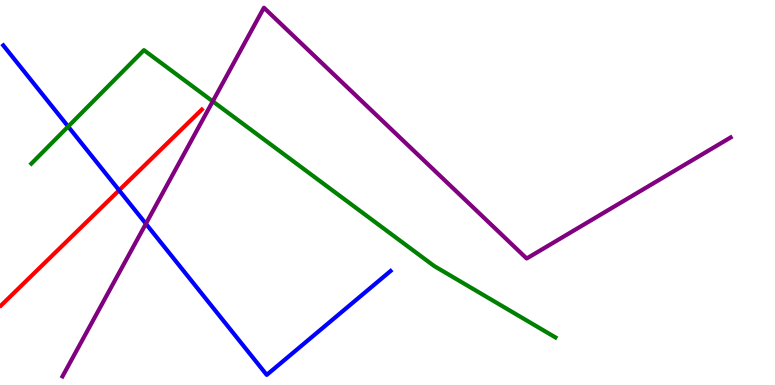[{'lines': ['blue', 'red'], 'intersections': [{'x': 1.54, 'y': 5.06}]}, {'lines': ['green', 'red'], 'intersections': []}, {'lines': ['purple', 'red'], 'intersections': []}, {'lines': ['blue', 'green'], 'intersections': [{'x': 0.88, 'y': 6.71}]}, {'lines': ['blue', 'purple'], 'intersections': [{'x': 1.88, 'y': 4.19}]}, {'lines': ['green', 'purple'], 'intersections': [{'x': 2.75, 'y': 7.37}]}]